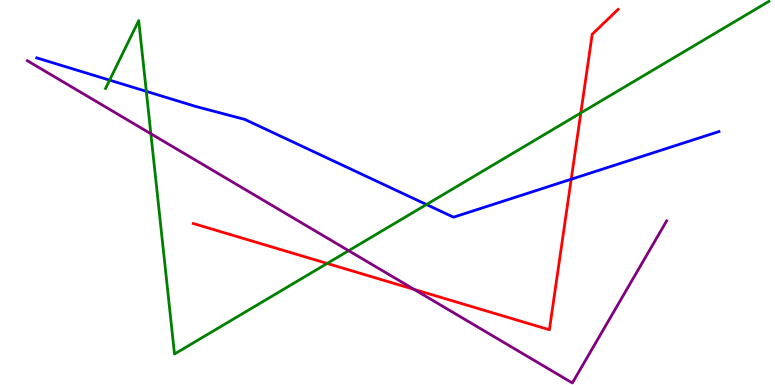[{'lines': ['blue', 'red'], 'intersections': [{'x': 7.37, 'y': 5.34}]}, {'lines': ['green', 'red'], 'intersections': [{'x': 4.22, 'y': 3.16}, {'x': 7.49, 'y': 7.07}]}, {'lines': ['purple', 'red'], 'intersections': [{'x': 5.34, 'y': 2.48}]}, {'lines': ['blue', 'green'], 'intersections': [{'x': 1.41, 'y': 7.92}, {'x': 1.89, 'y': 7.63}, {'x': 5.5, 'y': 4.69}]}, {'lines': ['blue', 'purple'], 'intersections': []}, {'lines': ['green', 'purple'], 'intersections': [{'x': 1.95, 'y': 6.53}, {'x': 4.5, 'y': 3.49}]}]